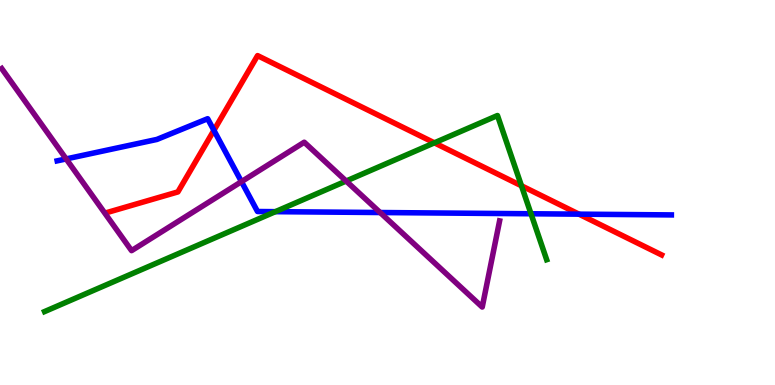[{'lines': ['blue', 'red'], 'intersections': [{'x': 2.76, 'y': 6.61}, {'x': 7.47, 'y': 4.44}]}, {'lines': ['green', 'red'], 'intersections': [{'x': 5.6, 'y': 6.29}, {'x': 6.73, 'y': 5.17}]}, {'lines': ['purple', 'red'], 'intersections': []}, {'lines': ['blue', 'green'], 'intersections': [{'x': 3.55, 'y': 4.5}, {'x': 6.85, 'y': 4.45}]}, {'lines': ['blue', 'purple'], 'intersections': [{'x': 0.854, 'y': 5.87}, {'x': 3.12, 'y': 5.28}, {'x': 4.91, 'y': 4.48}]}, {'lines': ['green', 'purple'], 'intersections': [{'x': 4.47, 'y': 5.3}]}]